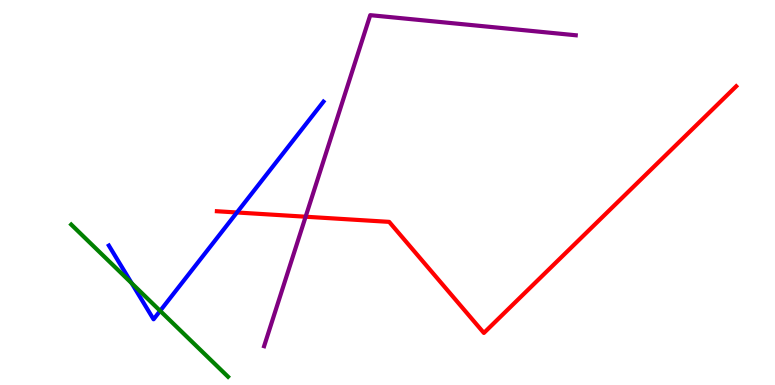[{'lines': ['blue', 'red'], 'intersections': [{'x': 3.06, 'y': 4.48}]}, {'lines': ['green', 'red'], 'intersections': []}, {'lines': ['purple', 'red'], 'intersections': [{'x': 3.94, 'y': 4.37}]}, {'lines': ['blue', 'green'], 'intersections': [{'x': 1.7, 'y': 2.64}, {'x': 2.07, 'y': 1.93}]}, {'lines': ['blue', 'purple'], 'intersections': []}, {'lines': ['green', 'purple'], 'intersections': []}]